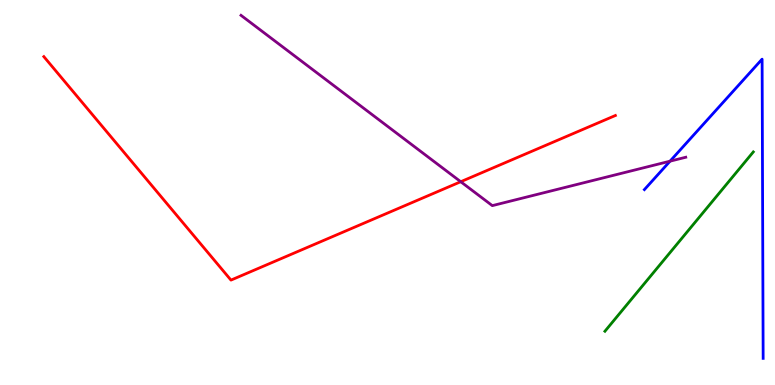[{'lines': ['blue', 'red'], 'intersections': []}, {'lines': ['green', 'red'], 'intersections': []}, {'lines': ['purple', 'red'], 'intersections': [{'x': 5.94, 'y': 5.28}]}, {'lines': ['blue', 'green'], 'intersections': []}, {'lines': ['blue', 'purple'], 'intersections': [{'x': 8.65, 'y': 5.81}]}, {'lines': ['green', 'purple'], 'intersections': []}]